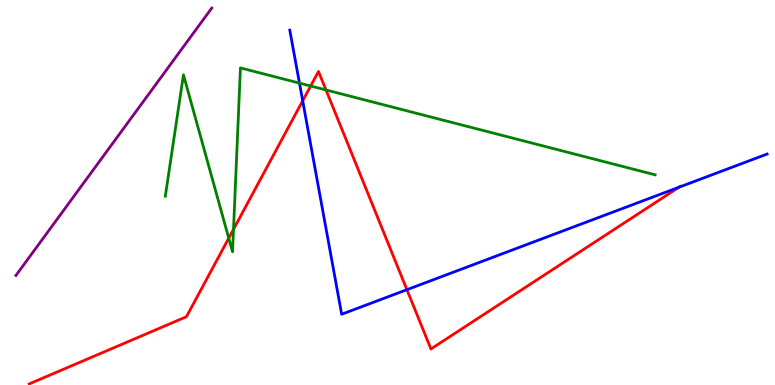[{'lines': ['blue', 'red'], 'intersections': [{'x': 3.91, 'y': 7.38}, {'x': 5.25, 'y': 2.48}, {'x': 8.76, 'y': 5.14}]}, {'lines': ['green', 'red'], 'intersections': [{'x': 2.95, 'y': 3.81}, {'x': 3.01, 'y': 4.04}, {'x': 4.01, 'y': 7.77}, {'x': 4.21, 'y': 7.66}]}, {'lines': ['purple', 'red'], 'intersections': []}, {'lines': ['blue', 'green'], 'intersections': [{'x': 3.86, 'y': 7.84}]}, {'lines': ['blue', 'purple'], 'intersections': []}, {'lines': ['green', 'purple'], 'intersections': []}]